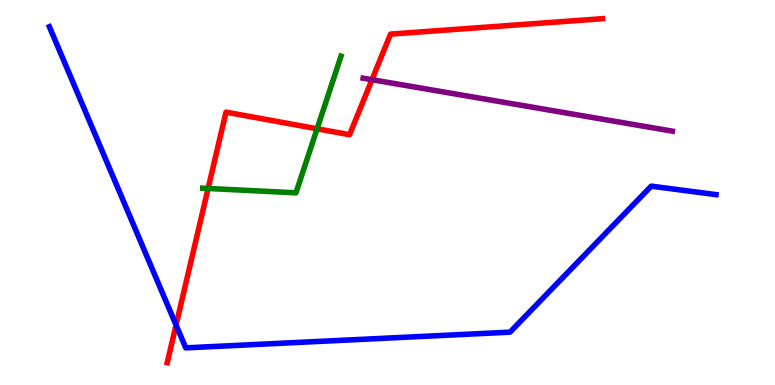[{'lines': ['blue', 'red'], 'intersections': [{'x': 2.27, 'y': 1.56}]}, {'lines': ['green', 'red'], 'intersections': [{'x': 2.69, 'y': 5.1}, {'x': 4.09, 'y': 6.66}]}, {'lines': ['purple', 'red'], 'intersections': [{'x': 4.8, 'y': 7.93}]}, {'lines': ['blue', 'green'], 'intersections': []}, {'lines': ['blue', 'purple'], 'intersections': []}, {'lines': ['green', 'purple'], 'intersections': []}]